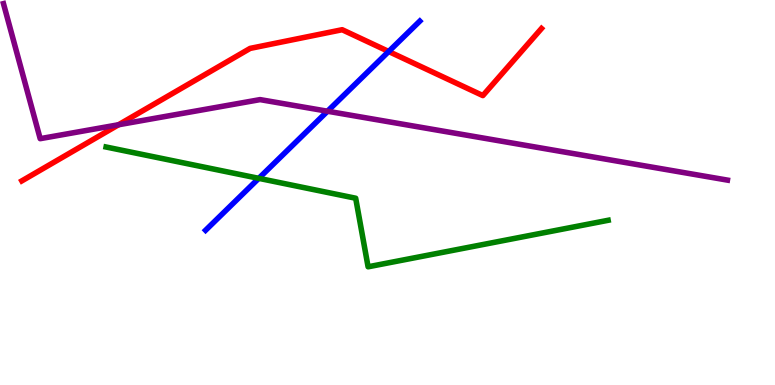[{'lines': ['blue', 'red'], 'intersections': [{'x': 5.02, 'y': 8.66}]}, {'lines': ['green', 'red'], 'intersections': []}, {'lines': ['purple', 'red'], 'intersections': [{'x': 1.53, 'y': 6.76}]}, {'lines': ['blue', 'green'], 'intersections': [{'x': 3.34, 'y': 5.37}]}, {'lines': ['blue', 'purple'], 'intersections': [{'x': 4.23, 'y': 7.11}]}, {'lines': ['green', 'purple'], 'intersections': []}]